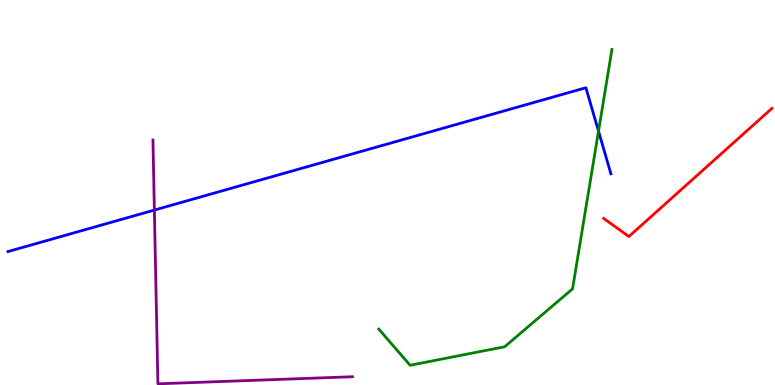[{'lines': ['blue', 'red'], 'intersections': []}, {'lines': ['green', 'red'], 'intersections': []}, {'lines': ['purple', 'red'], 'intersections': []}, {'lines': ['blue', 'green'], 'intersections': [{'x': 7.72, 'y': 6.59}]}, {'lines': ['blue', 'purple'], 'intersections': [{'x': 1.99, 'y': 4.54}]}, {'lines': ['green', 'purple'], 'intersections': []}]